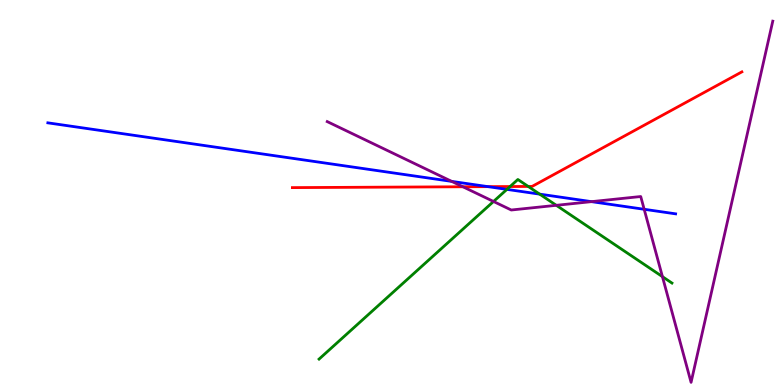[{'lines': ['blue', 'red'], 'intersections': [{'x': 6.3, 'y': 5.15}]}, {'lines': ['green', 'red'], 'intersections': [{'x': 6.58, 'y': 5.15}, {'x': 6.82, 'y': 5.16}]}, {'lines': ['purple', 'red'], 'intersections': [{'x': 5.97, 'y': 5.15}]}, {'lines': ['blue', 'green'], 'intersections': [{'x': 6.54, 'y': 5.08}, {'x': 6.96, 'y': 4.96}]}, {'lines': ['blue', 'purple'], 'intersections': [{'x': 5.83, 'y': 5.29}, {'x': 7.63, 'y': 4.76}, {'x': 8.31, 'y': 4.56}]}, {'lines': ['green', 'purple'], 'intersections': [{'x': 6.37, 'y': 4.77}, {'x': 7.18, 'y': 4.67}, {'x': 8.55, 'y': 2.81}]}]